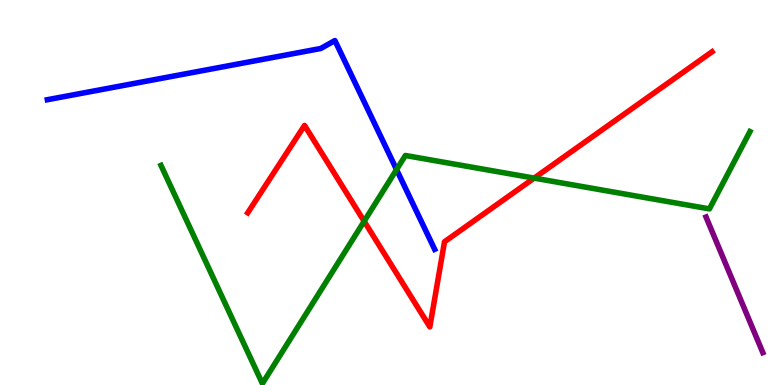[{'lines': ['blue', 'red'], 'intersections': []}, {'lines': ['green', 'red'], 'intersections': [{'x': 4.7, 'y': 4.25}, {'x': 6.89, 'y': 5.37}]}, {'lines': ['purple', 'red'], 'intersections': []}, {'lines': ['blue', 'green'], 'intersections': [{'x': 5.12, 'y': 5.6}]}, {'lines': ['blue', 'purple'], 'intersections': []}, {'lines': ['green', 'purple'], 'intersections': []}]